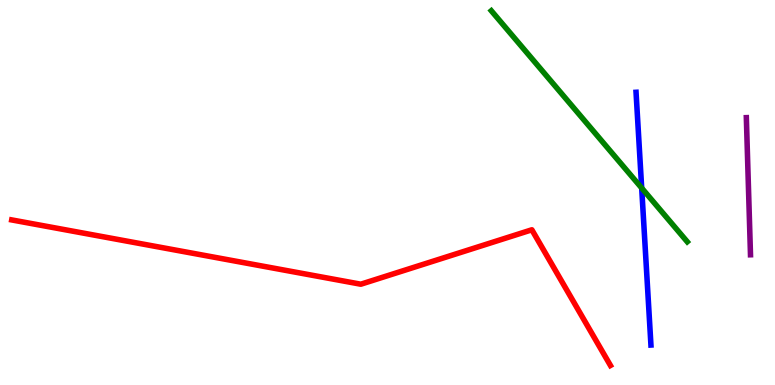[{'lines': ['blue', 'red'], 'intersections': []}, {'lines': ['green', 'red'], 'intersections': []}, {'lines': ['purple', 'red'], 'intersections': []}, {'lines': ['blue', 'green'], 'intersections': [{'x': 8.28, 'y': 5.12}]}, {'lines': ['blue', 'purple'], 'intersections': []}, {'lines': ['green', 'purple'], 'intersections': []}]